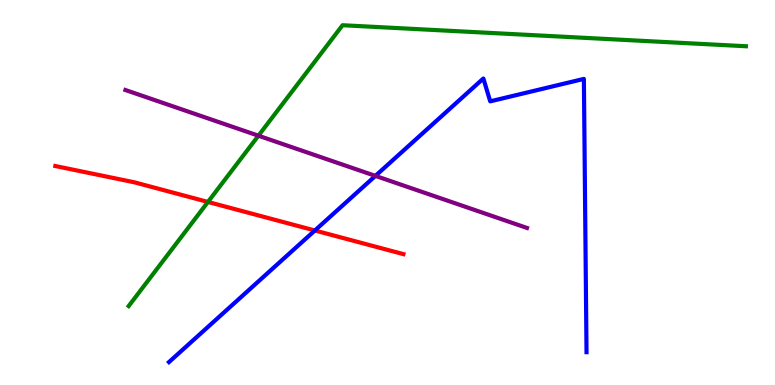[{'lines': ['blue', 'red'], 'intersections': [{'x': 4.06, 'y': 4.01}]}, {'lines': ['green', 'red'], 'intersections': [{'x': 2.68, 'y': 4.75}]}, {'lines': ['purple', 'red'], 'intersections': []}, {'lines': ['blue', 'green'], 'intersections': []}, {'lines': ['blue', 'purple'], 'intersections': [{'x': 4.84, 'y': 5.43}]}, {'lines': ['green', 'purple'], 'intersections': [{'x': 3.33, 'y': 6.48}]}]